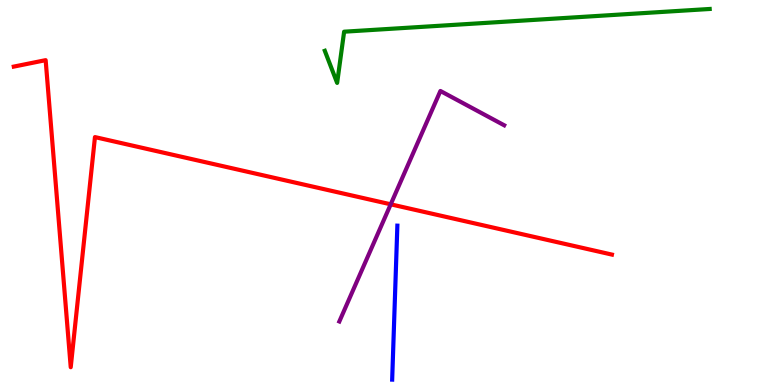[{'lines': ['blue', 'red'], 'intersections': []}, {'lines': ['green', 'red'], 'intersections': []}, {'lines': ['purple', 'red'], 'intersections': [{'x': 5.04, 'y': 4.69}]}, {'lines': ['blue', 'green'], 'intersections': []}, {'lines': ['blue', 'purple'], 'intersections': []}, {'lines': ['green', 'purple'], 'intersections': []}]